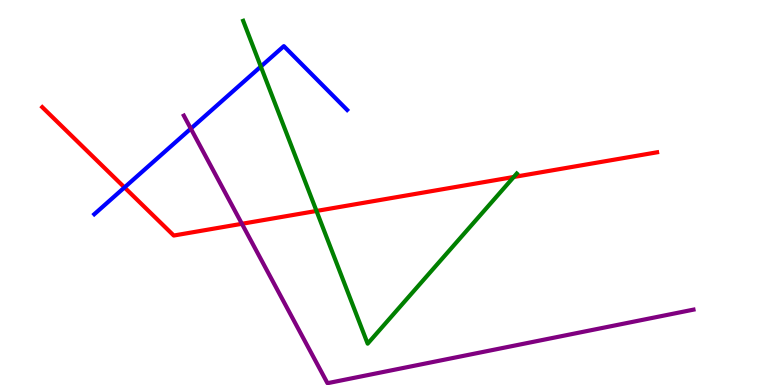[{'lines': ['blue', 'red'], 'intersections': [{'x': 1.61, 'y': 5.13}]}, {'lines': ['green', 'red'], 'intersections': [{'x': 4.08, 'y': 4.52}, {'x': 6.63, 'y': 5.4}]}, {'lines': ['purple', 'red'], 'intersections': [{'x': 3.12, 'y': 4.19}]}, {'lines': ['blue', 'green'], 'intersections': [{'x': 3.37, 'y': 8.27}]}, {'lines': ['blue', 'purple'], 'intersections': [{'x': 2.46, 'y': 6.66}]}, {'lines': ['green', 'purple'], 'intersections': []}]